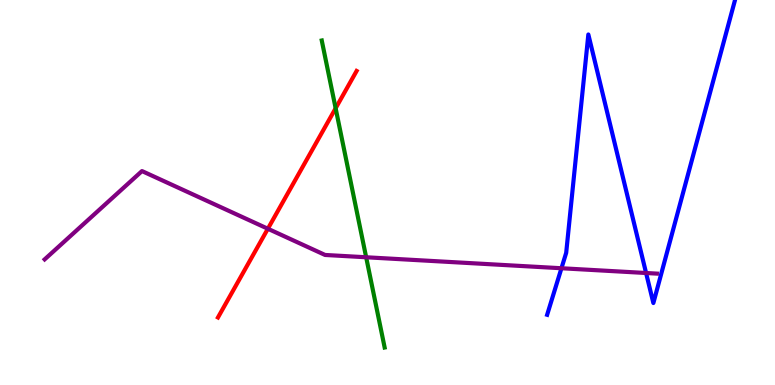[{'lines': ['blue', 'red'], 'intersections': []}, {'lines': ['green', 'red'], 'intersections': [{'x': 4.33, 'y': 7.19}]}, {'lines': ['purple', 'red'], 'intersections': [{'x': 3.46, 'y': 4.06}]}, {'lines': ['blue', 'green'], 'intersections': []}, {'lines': ['blue', 'purple'], 'intersections': [{'x': 7.24, 'y': 3.03}, {'x': 8.34, 'y': 2.91}]}, {'lines': ['green', 'purple'], 'intersections': [{'x': 4.72, 'y': 3.32}]}]